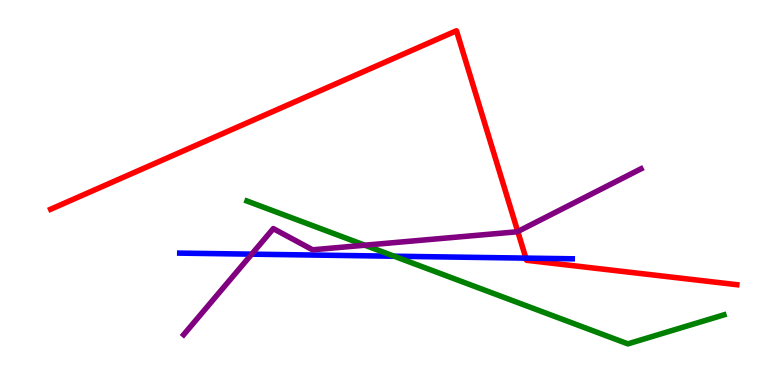[{'lines': ['blue', 'red'], 'intersections': [{'x': 6.79, 'y': 3.3}]}, {'lines': ['green', 'red'], 'intersections': []}, {'lines': ['purple', 'red'], 'intersections': [{'x': 6.68, 'y': 3.99}]}, {'lines': ['blue', 'green'], 'intersections': [{'x': 5.09, 'y': 3.35}]}, {'lines': ['blue', 'purple'], 'intersections': [{'x': 3.25, 'y': 3.4}]}, {'lines': ['green', 'purple'], 'intersections': [{'x': 4.71, 'y': 3.63}]}]